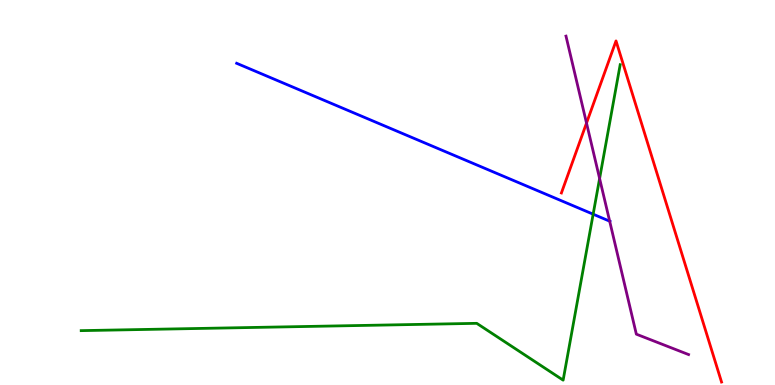[{'lines': ['blue', 'red'], 'intersections': []}, {'lines': ['green', 'red'], 'intersections': []}, {'lines': ['purple', 'red'], 'intersections': [{'x': 7.57, 'y': 6.8}]}, {'lines': ['blue', 'green'], 'intersections': [{'x': 7.65, 'y': 4.44}]}, {'lines': ['blue', 'purple'], 'intersections': [{'x': 7.87, 'y': 4.25}]}, {'lines': ['green', 'purple'], 'intersections': [{'x': 7.74, 'y': 5.36}]}]